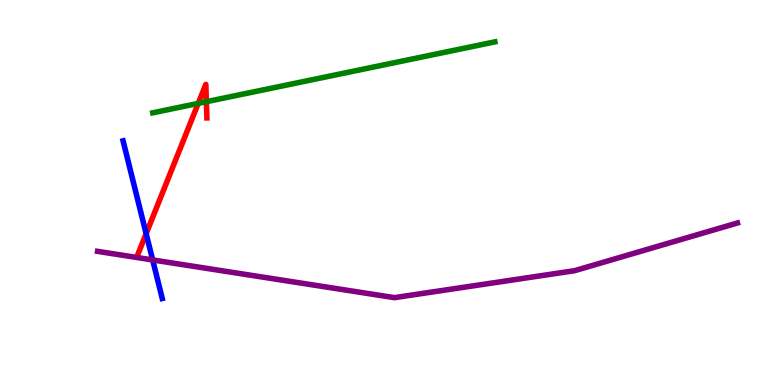[{'lines': ['blue', 'red'], 'intersections': [{'x': 1.89, 'y': 3.93}]}, {'lines': ['green', 'red'], 'intersections': [{'x': 2.56, 'y': 7.31}, {'x': 2.66, 'y': 7.36}]}, {'lines': ['purple', 'red'], 'intersections': []}, {'lines': ['blue', 'green'], 'intersections': []}, {'lines': ['blue', 'purple'], 'intersections': [{'x': 1.97, 'y': 3.25}]}, {'lines': ['green', 'purple'], 'intersections': []}]